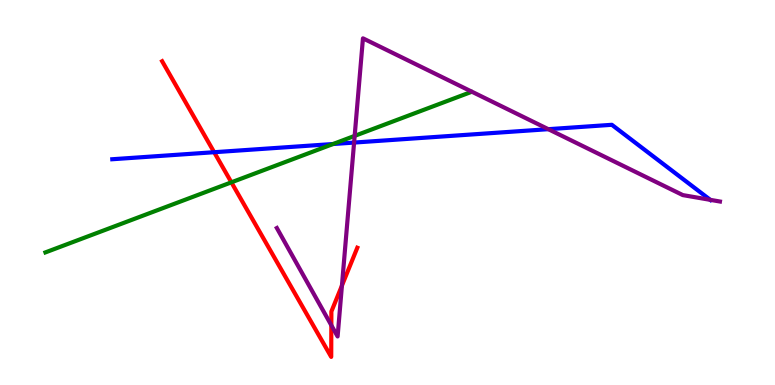[{'lines': ['blue', 'red'], 'intersections': [{'x': 2.76, 'y': 6.05}]}, {'lines': ['green', 'red'], 'intersections': [{'x': 2.99, 'y': 5.26}]}, {'lines': ['purple', 'red'], 'intersections': [{'x': 4.28, 'y': 1.55}, {'x': 4.41, 'y': 2.58}]}, {'lines': ['blue', 'green'], 'intersections': [{'x': 4.3, 'y': 6.26}]}, {'lines': ['blue', 'purple'], 'intersections': [{'x': 4.57, 'y': 6.3}, {'x': 7.08, 'y': 6.64}, {'x': 9.17, 'y': 4.81}]}, {'lines': ['green', 'purple'], 'intersections': [{'x': 4.58, 'y': 6.47}]}]